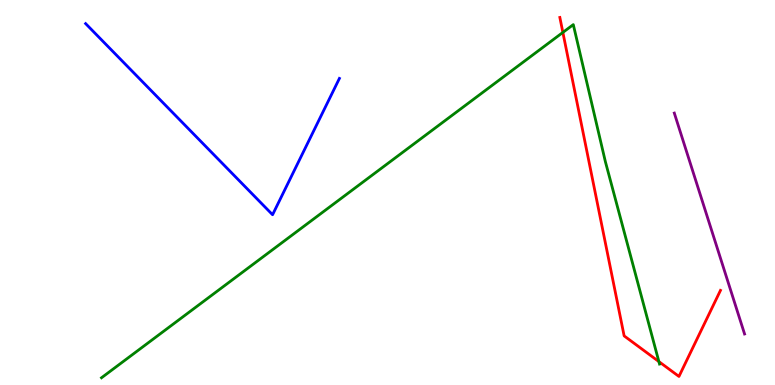[{'lines': ['blue', 'red'], 'intersections': []}, {'lines': ['green', 'red'], 'intersections': [{'x': 7.26, 'y': 9.16}, {'x': 8.5, 'y': 0.608}]}, {'lines': ['purple', 'red'], 'intersections': []}, {'lines': ['blue', 'green'], 'intersections': []}, {'lines': ['blue', 'purple'], 'intersections': []}, {'lines': ['green', 'purple'], 'intersections': []}]